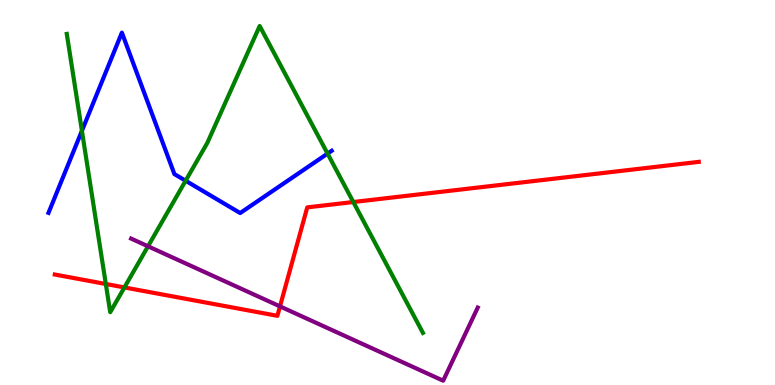[{'lines': ['blue', 'red'], 'intersections': []}, {'lines': ['green', 'red'], 'intersections': [{'x': 1.37, 'y': 2.62}, {'x': 1.61, 'y': 2.53}, {'x': 4.56, 'y': 4.75}]}, {'lines': ['purple', 'red'], 'intersections': [{'x': 3.61, 'y': 2.04}]}, {'lines': ['blue', 'green'], 'intersections': [{'x': 1.06, 'y': 6.6}, {'x': 2.4, 'y': 5.31}, {'x': 4.23, 'y': 6.01}]}, {'lines': ['blue', 'purple'], 'intersections': []}, {'lines': ['green', 'purple'], 'intersections': [{'x': 1.91, 'y': 3.6}]}]